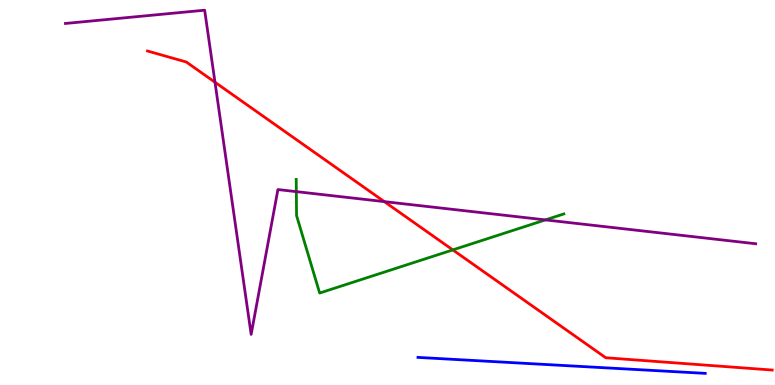[{'lines': ['blue', 'red'], 'intersections': []}, {'lines': ['green', 'red'], 'intersections': [{'x': 5.84, 'y': 3.51}]}, {'lines': ['purple', 'red'], 'intersections': [{'x': 2.77, 'y': 7.86}, {'x': 4.96, 'y': 4.76}]}, {'lines': ['blue', 'green'], 'intersections': []}, {'lines': ['blue', 'purple'], 'intersections': []}, {'lines': ['green', 'purple'], 'intersections': [{'x': 3.82, 'y': 5.02}, {'x': 7.04, 'y': 4.29}]}]